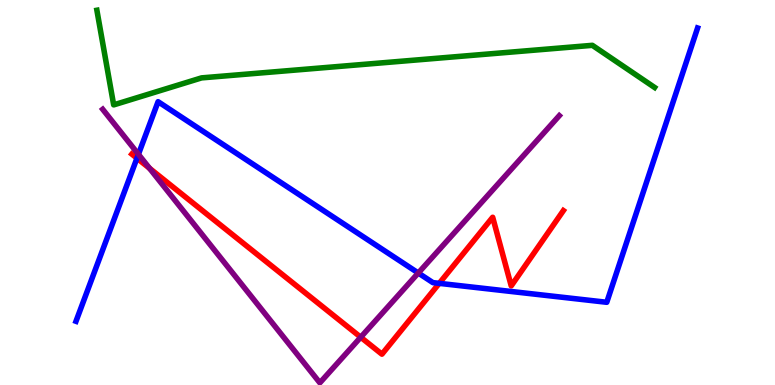[{'lines': ['blue', 'red'], 'intersections': [{'x': 1.77, 'y': 5.89}, {'x': 5.67, 'y': 2.64}]}, {'lines': ['green', 'red'], 'intersections': []}, {'lines': ['purple', 'red'], 'intersections': [{'x': 1.93, 'y': 5.63}, {'x': 4.65, 'y': 1.24}]}, {'lines': ['blue', 'green'], 'intersections': []}, {'lines': ['blue', 'purple'], 'intersections': [{'x': 1.79, 'y': 5.99}, {'x': 5.4, 'y': 2.91}]}, {'lines': ['green', 'purple'], 'intersections': []}]